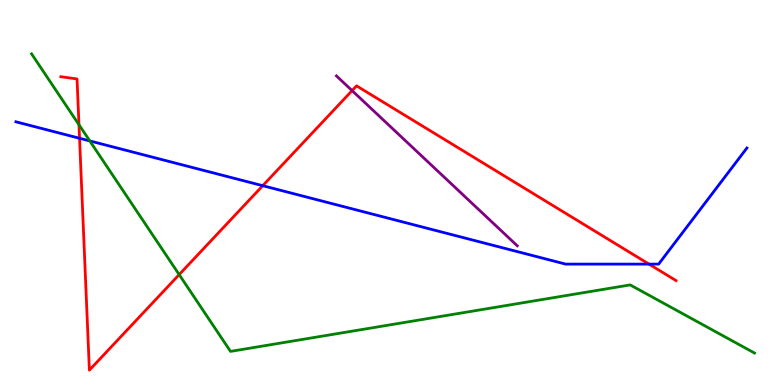[{'lines': ['blue', 'red'], 'intersections': [{'x': 1.03, 'y': 6.41}, {'x': 3.39, 'y': 5.18}, {'x': 8.37, 'y': 3.14}]}, {'lines': ['green', 'red'], 'intersections': [{'x': 1.02, 'y': 6.76}, {'x': 2.31, 'y': 2.87}]}, {'lines': ['purple', 'red'], 'intersections': [{'x': 4.54, 'y': 7.65}]}, {'lines': ['blue', 'green'], 'intersections': [{'x': 1.16, 'y': 6.34}]}, {'lines': ['blue', 'purple'], 'intersections': []}, {'lines': ['green', 'purple'], 'intersections': []}]